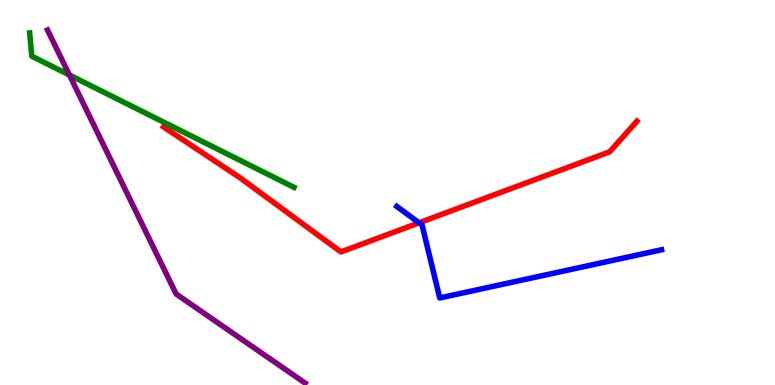[{'lines': ['blue', 'red'], 'intersections': [{'x': 5.41, 'y': 4.21}]}, {'lines': ['green', 'red'], 'intersections': []}, {'lines': ['purple', 'red'], 'intersections': []}, {'lines': ['blue', 'green'], 'intersections': []}, {'lines': ['blue', 'purple'], 'intersections': []}, {'lines': ['green', 'purple'], 'intersections': [{'x': 0.896, 'y': 8.05}]}]